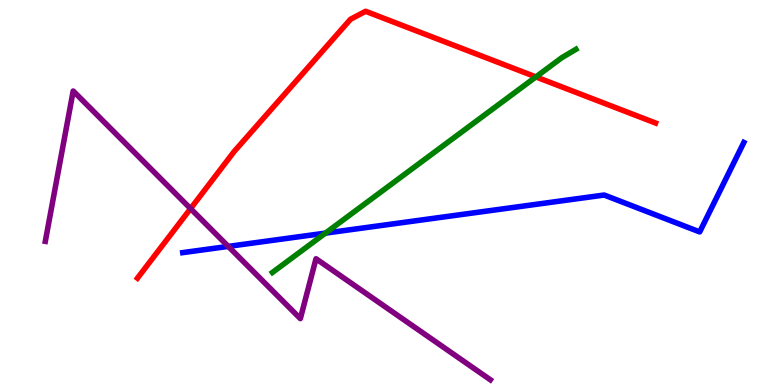[{'lines': ['blue', 'red'], 'intersections': []}, {'lines': ['green', 'red'], 'intersections': [{'x': 6.91, 'y': 8.0}]}, {'lines': ['purple', 'red'], 'intersections': [{'x': 2.46, 'y': 4.58}]}, {'lines': ['blue', 'green'], 'intersections': [{'x': 4.2, 'y': 3.94}]}, {'lines': ['blue', 'purple'], 'intersections': [{'x': 2.95, 'y': 3.6}]}, {'lines': ['green', 'purple'], 'intersections': []}]